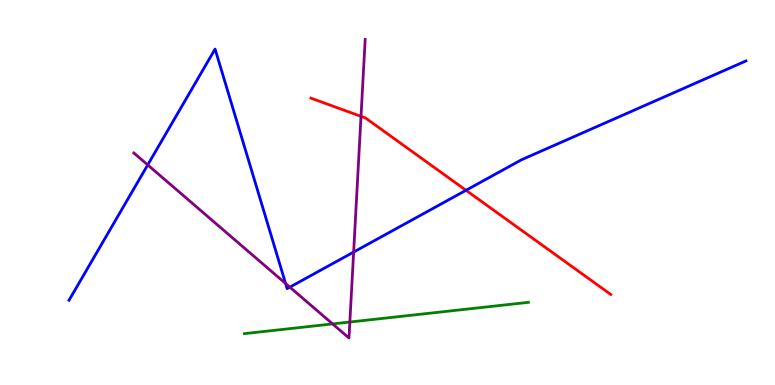[{'lines': ['blue', 'red'], 'intersections': [{'x': 6.01, 'y': 5.06}]}, {'lines': ['green', 'red'], 'intersections': []}, {'lines': ['purple', 'red'], 'intersections': [{'x': 4.66, 'y': 6.98}]}, {'lines': ['blue', 'green'], 'intersections': []}, {'lines': ['blue', 'purple'], 'intersections': [{'x': 1.91, 'y': 5.72}, {'x': 3.69, 'y': 2.64}, {'x': 3.74, 'y': 2.54}, {'x': 4.56, 'y': 3.45}]}, {'lines': ['green', 'purple'], 'intersections': [{'x': 4.29, 'y': 1.59}, {'x': 4.51, 'y': 1.64}]}]